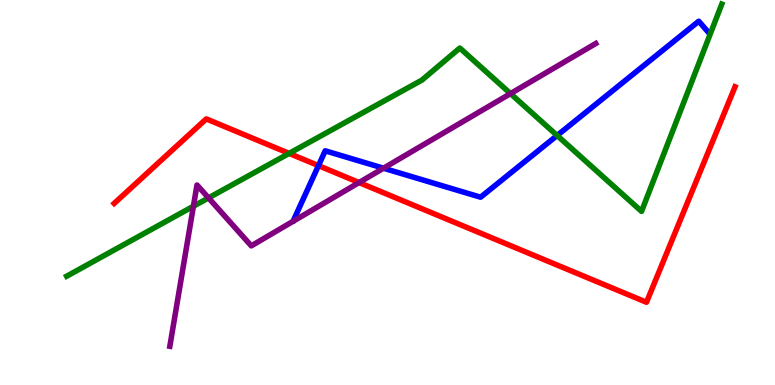[{'lines': ['blue', 'red'], 'intersections': [{'x': 4.11, 'y': 5.7}]}, {'lines': ['green', 'red'], 'intersections': [{'x': 3.73, 'y': 6.02}]}, {'lines': ['purple', 'red'], 'intersections': [{'x': 4.63, 'y': 5.26}]}, {'lines': ['blue', 'green'], 'intersections': [{'x': 7.19, 'y': 6.48}]}, {'lines': ['blue', 'purple'], 'intersections': [{'x': 4.95, 'y': 5.63}]}, {'lines': ['green', 'purple'], 'intersections': [{'x': 2.5, 'y': 4.64}, {'x': 2.69, 'y': 4.86}, {'x': 6.59, 'y': 7.57}]}]